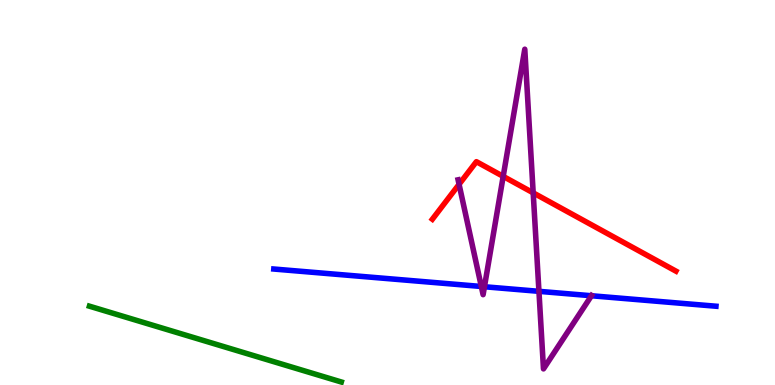[{'lines': ['blue', 'red'], 'intersections': []}, {'lines': ['green', 'red'], 'intersections': []}, {'lines': ['purple', 'red'], 'intersections': [{'x': 5.92, 'y': 5.21}, {'x': 6.49, 'y': 5.42}, {'x': 6.88, 'y': 4.99}]}, {'lines': ['blue', 'green'], 'intersections': []}, {'lines': ['blue', 'purple'], 'intersections': [{'x': 6.21, 'y': 2.56}, {'x': 6.25, 'y': 2.55}, {'x': 6.95, 'y': 2.43}, {'x': 7.63, 'y': 2.32}]}, {'lines': ['green', 'purple'], 'intersections': []}]